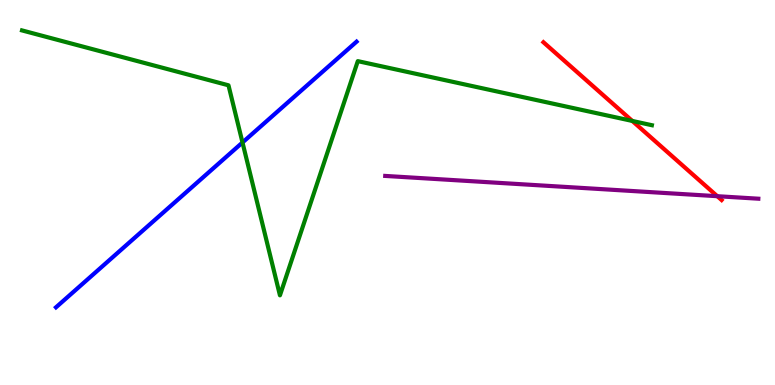[{'lines': ['blue', 'red'], 'intersections': []}, {'lines': ['green', 'red'], 'intersections': [{'x': 8.16, 'y': 6.86}]}, {'lines': ['purple', 'red'], 'intersections': [{'x': 9.26, 'y': 4.9}]}, {'lines': ['blue', 'green'], 'intersections': [{'x': 3.13, 'y': 6.3}]}, {'lines': ['blue', 'purple'], 'intersections': []}, {'lines': ['green', 'purple'], 'intersections': []}]